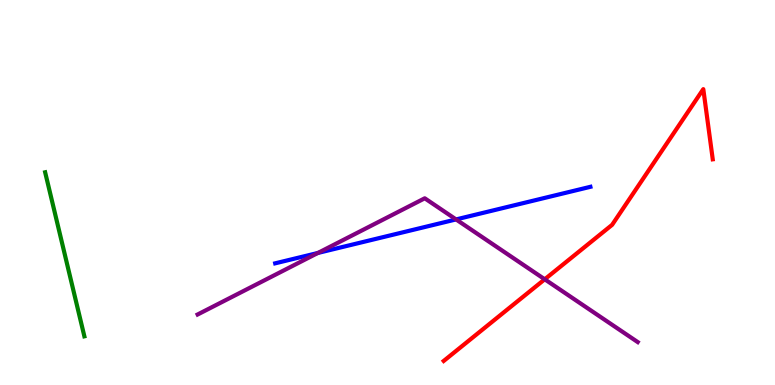[{'lines': ['blue', 'red'], 'intersections': []}, {'lines': ['green', 'red'], 'intersections': []}, {'lines': ['purple', 'red'], 'intersections': [{'x': 7.03, 'y': 2.75}]}, {'lines': ['blue', 'green'], 'intersections': []}, {'lines': ['blue', 'purple'], 'intersections': [{'x': 4.1, 'y': 3.43}, {'x': 5.88, 'y': 4.3}]}, {'lines': ['green', 'purple'], 'intersections': []}]